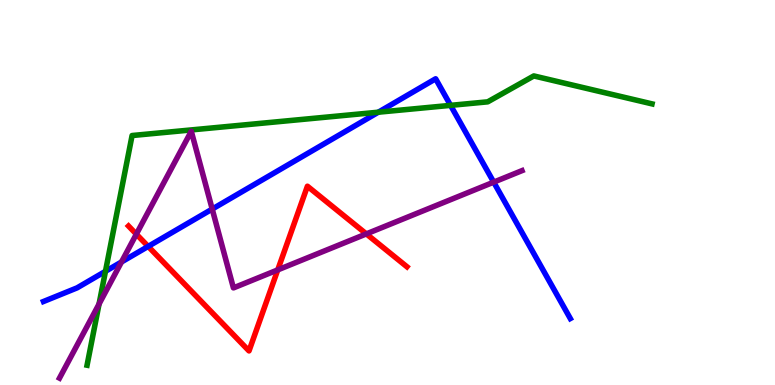[{'lines': ['blue', 'red'], 'intersections': [{'x': 1.91, 'y': 3.6}]}, {'lines': ['green', 'red'], 'intersections': []}, {'lines': ['purple', 'red'], 'intersections': [{'x': 1.76, 'y': 3.92}, {'x': 3.58, 'y': 2.99}, {'x': 4.73, 'y': 3.92}]}, {'lines': ['blue', 'green'], 'intersections': [{'x': 1.36, 'y': 2.95}, {'x': 4.88, 'y': 7.09}, {'x': 5.81, 'y': 7.26}]}, {'lines': ['blue', 'purple'], 'intersections': [{'x': 1.57, 'y': 3.2}, {'x': 2.74, 'y': 4.57}, {'x': 6.37, 'y': 5.27}]}, {'lines': ['green', 'purple'], 'intersections': [{'x': 1.28, 'y': 2.1}]}]